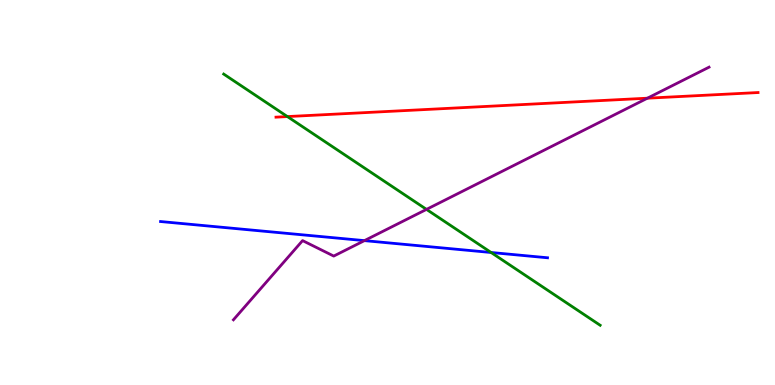[{'lines': ['blue', 'red'], 'intersections': []}, {'lines': ['green', 'red'], 'intersections': [{'x': 3.71, 'y': 6.97}]}, {'lines': ['purple', 'red'], 'intersections': [{'x': 8.35, 'y': 7.45}]}, {'lines': ['blue', 'green'], 'intersections': [{'x': 6.34, 'y': 3.44}]}, {'lines': ['blue', 'purple'], 'intersections': [{'x': 4.7, 'y': 3.75}]}, {'lines': ['green', 'purple'], 'intersections': [{'x': 5.5, 'y': 4.56}]}]